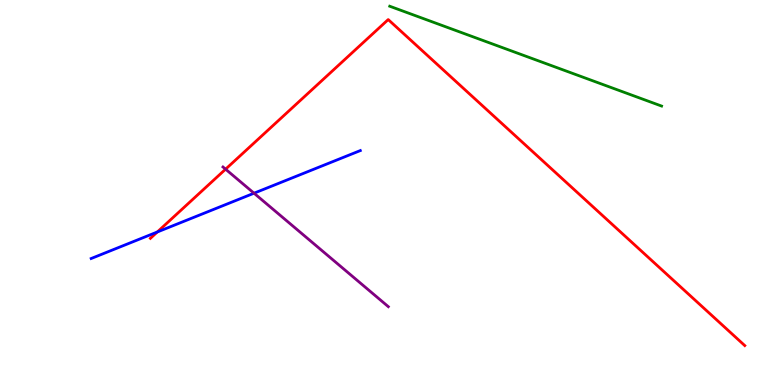[{'lines': ['blue', 'red'], 'intersections': [{'x': 2.03, 'y': 3.97}]}, {'lines': ['green', 'red'], 'intersections': []}, {'lines': ['purple', 'red'], 'intersections': [{'x': 2.91, 'y': 5.61}]}, {'lines': ['blue', 'green'], 'intersections': []}, {'lines': ['blue', 'purple'], 'intersections': [{'x': 3.28, 'y': 4.98}]}, {'lines': ['green', 'purple'], 'intersections': []}]